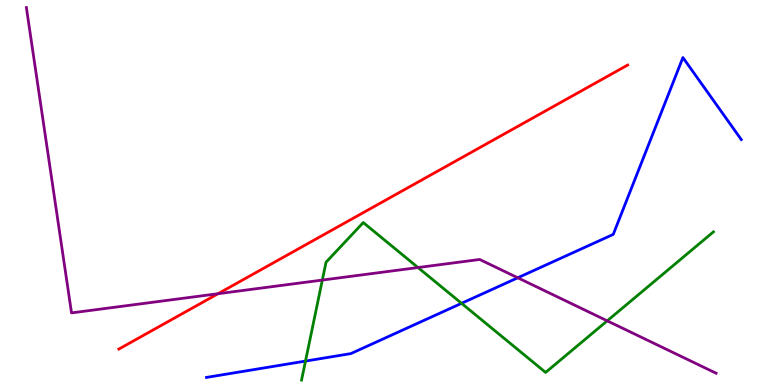[{'lines': ['blue', 'red'], 'intersections': []}, {'lines': ['green', 'red'], 'intersections': []}, {'lines': ['purple', 'red'], 'intersections': [{'x': 2.81, 'y': 2.37}]}, {'lines': ['blue', 'green'], 'intersections': [{'x': 3.94, 'y': 0.621}, {'x': 5.96, 'y': 2.12}]}, {'lines': ['blue', 'purple'], 'intersections': [{'x': 6.68, 'y': 2.78}]}, {'lines': ['green', 'purple'], 'intersections': [{'x': 4.16, 'y': 2.73}, {'x': 5.39, 'y': 3.05}, {'x': 7.84, 'y': 1.67}]}]